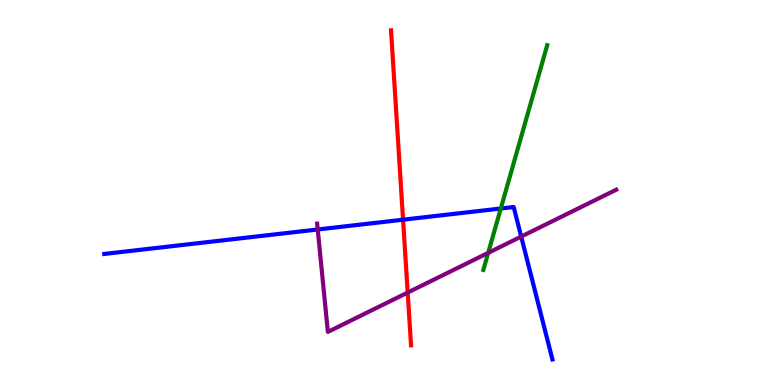[{'lines': ['blue', 'red'], 'intersections': [{'x': 5.2, 'y': 4.29}]}, {'lines': ['green', 'red'], 'intersections': []}, {'lines': ['purple', 'red'], 'intersections': [{'x': 5.26, 'y': 2.4}]}, {'lines': ['blue', 'green'], 'intersections': [{'x': 6.46, 'y': 4.58}]}, {'lines': ['blue', 'purple'], 'intersections': [{'x': 4.1, 'y': 4.04}, {'x': 6.73, 'y': 3.85}]}, {'lines': ['green', 'purple'], 'intersections': [{'x': 6.3, 'y': 3.43}]}]